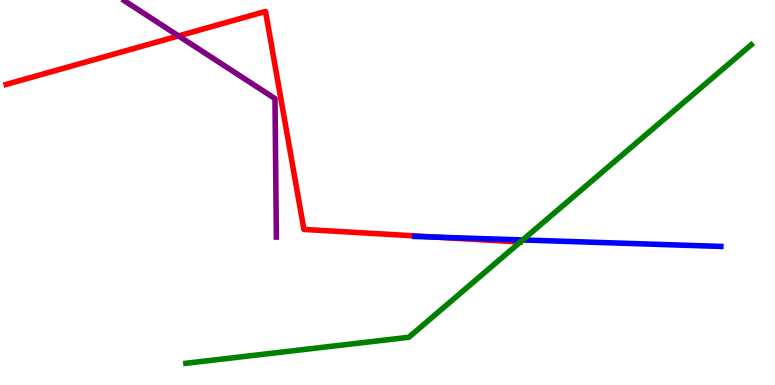[{'lines': ['blue', 'red'], 'intersections': [{'x': 5.63, 'y': 3.84}]}, {'lines': ['green', 'red'], 'intersections': []}, {'lines': ['purple', 'red'], 'intersections': [{'x': 2.3, 'y': 9.07}]}, {'lines': ['blue', 'green'], 'intersections': [{'x': 6.74, 'y': 3.77}]}, {'lines': ['blue', 'purple'], 'intersections': []}, {'lines': ['green', 'purple'], 'intersections': []}]